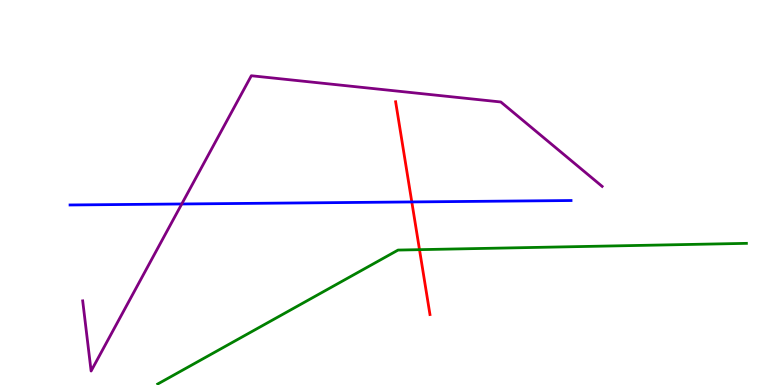[{'lines': ['blue', 'red'], 'intersections': [{'x': 5.31, 'y': 4.75}]}, {'lines': ['green', 'red'], 'intersections': [{'x': 5.41, 'y': 3.52}]}, {'lines': ['purple', 'red'], 'intersections': []}, {'lines': ['blue', 'green'], 'intersections': []}, {'lines': ['blue', 'purple'], 'intersections': [{'x': 2.35, 'y': 4.7}]}, {'lines': ['green', 'purple'], 'intersections': []}]